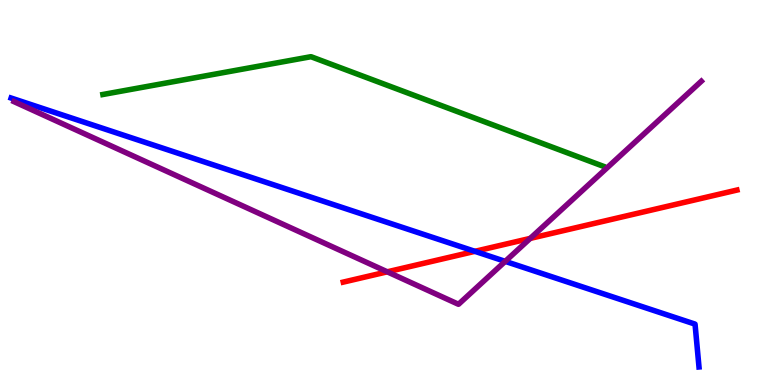[{'lines': ['blue', 'red'], 'intersections': [{'x': 6.13, 'y': 3.47}]}, {'lines': ['green', 'red'], 'intersections': []}, {'lines': ['purple', 'red'], 'intersections': [{'x': 5.0, 'y': 2.94}, {'x': 6.84, 'y': 3.81}]}, {'lines': ['blue', 'green'], 'intersections': []}, {'lines': ['blue', 'purple'], 'intersections': [{'x': 6.52, 'y': 3.21}]}, {'lines': ['green', 'purple'], 'intersections': []}]